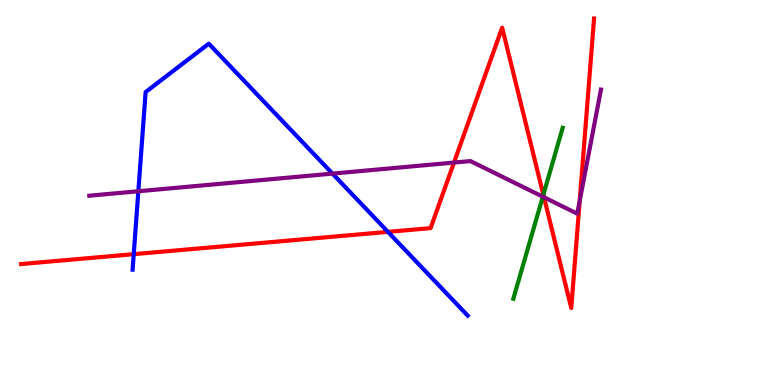[{'lines': ['blue', 'red'], 'intersections': [{'x': 1.73, 'y': 3.4}, {'x': 5.01, 'y': 3.98}]}, {'lines': ['green', 'red'], 'intersections': [{'x': 7.01, 'y': 4.94}]}, {'lines': ['purple', 'red'], 'intersections': [{'x': 5.86, 'y': 5.78}, {'x': 7.02, 'y': 4.88}, {'x': 7.48, 'y': 4.78}]}, {'lines': ['blue', 'green'], 'intersections': []}, {'lines': ['blue', 'purple'], 'intersections': [{'x': 1.79, 'y': 5.03}, {'x': 4.29, 'y': 5.49}]}, {'lines': ['green', 'purple'], 'intersections': [{'x': 7.0, 'y': 4.89}]}]